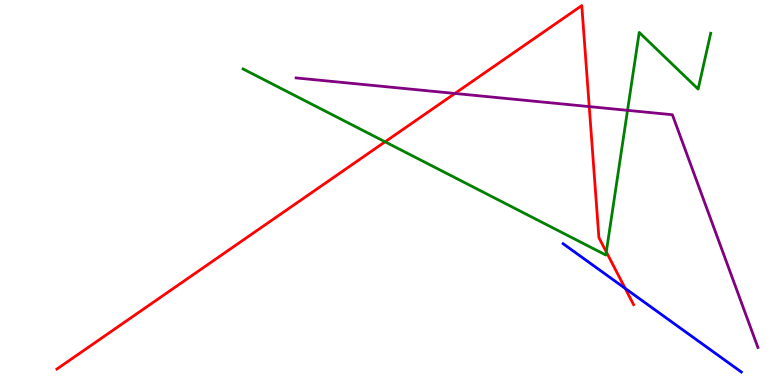[{'lines': ['blue', 'red'], 'intersections': [{'x': 8.07, 'y': 2.51}]}, {'lines': ['green', 'red'], 'intersections': [{'x': 4.97, 'y': 6.32}, {'x': 7.82, 'y': 3.46}]}, {'lines': ['purple', 'red'], 'intersections': [{'x': 5.87, 'y': 7.57}, {'x': 7.6, 'y': 7.23}]}, {'lines': ['blue', 'green'], 'intersections': []}, {'lines': ['blue', 'purple'], 'intersections': []}, {'lines': ['green', 'purple'], 'intersections': [{'x': 8.1, 'y': 7.13}]}]